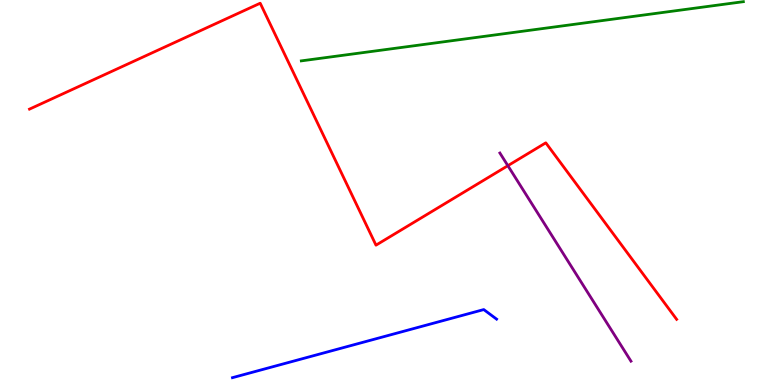[{'lines': ['blue', 'red'], 'intersections': []}, {'lines': ['green', 'red'], 'intersections': []}, {'lines': ['purple', 'red'], 'intersections': [{'x': 6.55, 'y': 5.7}]}, {'lines': ['blue', 'green'], 'intersections': []}, {'lines': ['blue', 'purple'], 'intersections': []}, {'lines': ['green', 'purple'], 'intersections': []}]